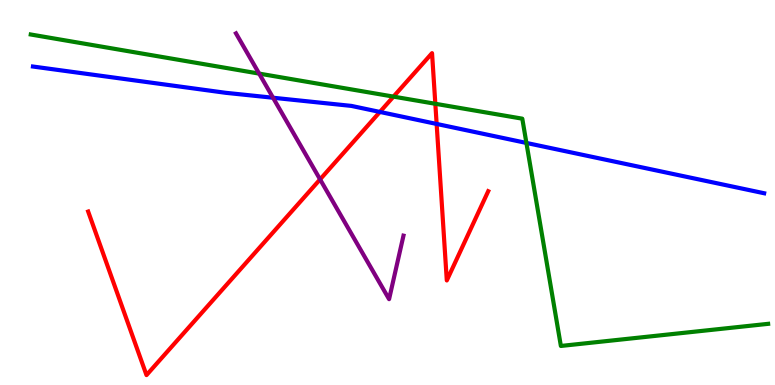[{'lines': ['blue', 'red'], 'intersections': [{'x': 4.9, 'y': 7.09}, {'x': 5.63, 'y': 6.78}]}, {'lines': ['green', 'red'], 'intersections': [{'x': 5.08, 'y': 7.49}, {'x': 5.62, 'y': 7.3}]}, {'lines': ['purple', 'red'], 'intersections': [{'x': 4.13, 'y': 5.34}]}, {'lines': ['blue', 'green'], 'intersections': [{'x': 6.79, 'y': 6.29}]}, {'lines': ['blue', 'purple'], 'intersections': [{'x': 3.52, 'y': 7.46}]}, {'lines': ['green', 'purple'], 'intersections': [{'x': 3.34, 'y': 8.09}]}]